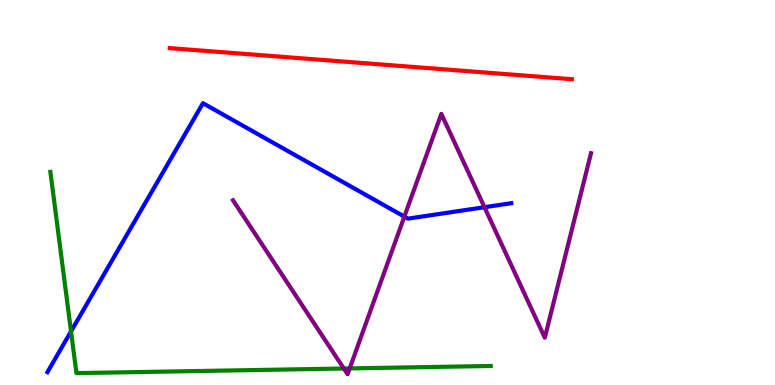[{'lines': ['blue', 'red'], 'intersections': []}, {'lines': ['green', 'red'], 'intersections': []}, {'lines': ['purple', 'red'], 'intersections': []}, {'lines': ['blue', 'green'], 'intersections': [{'x': 0.916, 'y': 1.39}]}, {'lines': ['blue', 'purple'], 'intersections': [{'x': 5.22, 'y': 4.37}, {'x': 6.25, 'y': 4.62}]}, {'lines': ['green', 'purple'], 'intersections': [{'x': 4.44, 'y': 0.428}, {'x': 4.51, 'y': 0.431}]}]